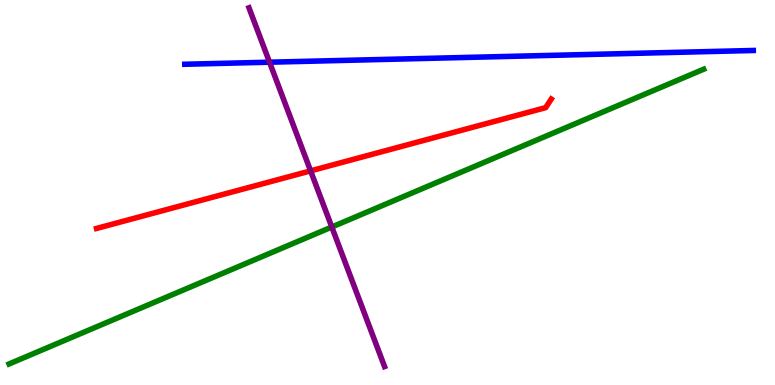[{'lines': ['blue', 'red'], 'intersections': []}, {'lines': ['green', 'red'], 'intersections': []}, {'lines': ['purple', 'red'], 'intersections': [{'x': 4.01, 'y': 5.56}]}, {'lines': ['blue', 'green'], 'intersections': []}, {'lines': ['blue', 'purple'], 'intersections': [{'x': 3.48, 'y': 8.38}]}, {'lines': ['green', 'purple'], 'intersections': [{'x': 4.28, 'y': 4.1}]}]